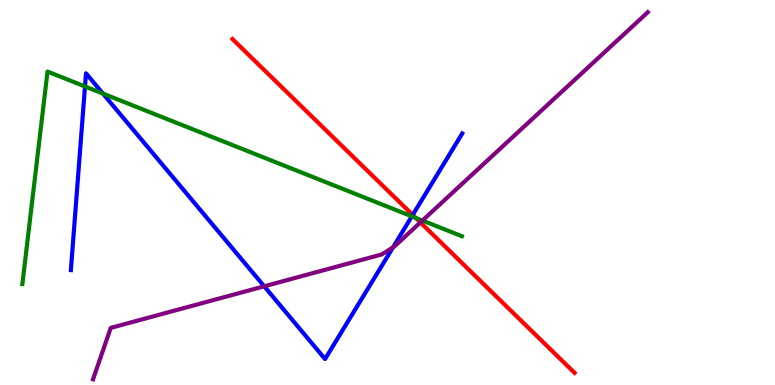[{'lines': ['blue', 'red'], 'intersections': [{'x': 5.33, 'y': 4.42}]}, {'lines': ['green', 'red'], 'intersections': [{'x': 5.36, 'y': 4.34}]}, {'lines': ['purple', 'red'], 'intersections': [{'x': 5.42, 'y': 4.22}]}, {'lines': ['blue', 'green'], 'intersections': [{'x': 1.1, 'y': 7.75}, {'x': 1.33, 'y': 7.57}, {'x': 5.31, 'y': 4.38}]}, {'lines': ['blue', 'purple'], 'intersections': [{'x': 3.41, 'y': 2.56}, {'x': 5.07, 'y': 3.57}]}, {'lines': ['green', 'purple'], 'intersections': [{'x': 5.45, 'y': 4.27}]}]